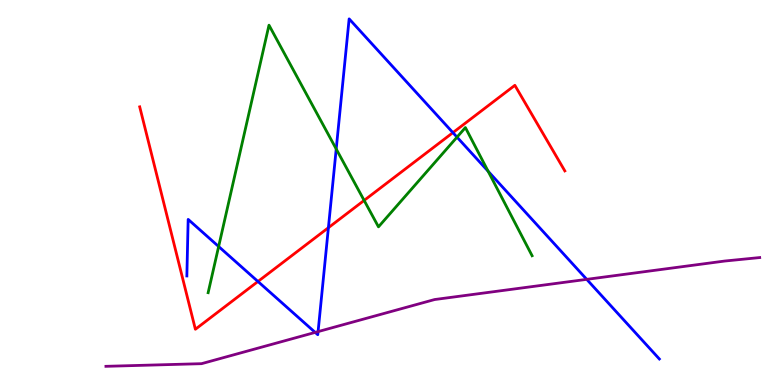[{'lines': ['blue', 'red'], 'intersections': [{'x': 3.33, 'y': 2.69}, {'x': 4.24, 'y': 4.09}, {'x': 5.84, 'y': 6.55}]}, {'lines': ['green', 'red'], 'intersections': [{'x': 4.7, 'y': 4.79}]}, {'lines': ['purple', 'red'], 'intersections': []}, {'lines': ['blue', 'green'], 'intersections': [{'x': 2.82, 'y': 3.6}, {'x': 4.34, 'y': 6.13}, {'x': 5.9, 'y': 6.44}, {'x': 6.3, 'y': 5.55}]}, {'lines': ['blue', 'purple'], 'intersections': [{'x': 4.07, 'y': 1.37}, {'x': 4.1, 'y': 1.39}, {'x': 7.57, 'y': 2.74}]}, {'lines': ['green', 'purple'], 'intersections': []}]